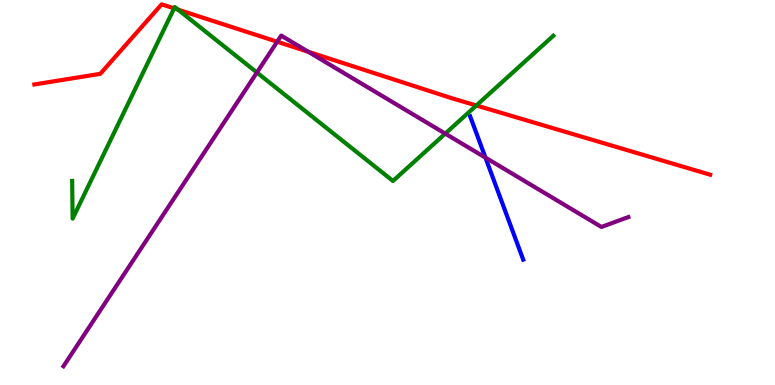[{'lines': ['blue', 'red'], 'intersections': []}, {'lines': ['green', 'red'], 'intersections': [{'x': 2.25, 'y': 9.78}, {'x': 2.3, 'y': 9.75}, {'x': 6.15, 'y': 7.26}]}, {'lines': ['purple', 'red'], 'intersections': [{'x': 3.58, 'y': 8.92}, {'x': 3.98, 'y': 8.65}]}, {'lines': ['blue', 'green'], 'intersections': []}, {'lines': ['blue', 'purple'], 'intersections': [{'x': 6.26, 'y': 5.91}]}, {'lines': ['green', 'purple'], 'intersections': [{'x': 3.32, 'y': 8.12}, {'x': 5.75, 'y': 6.53}]}]